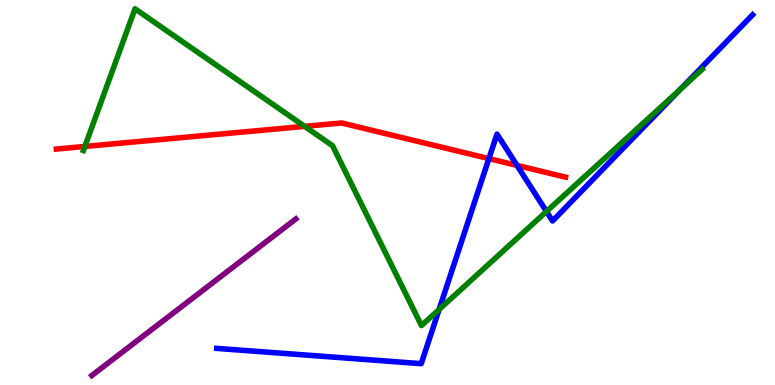[{'lines': ['blue', 'red'], 'intersections': [{'x': 6.31, 'y': 5.88}, {'x': 6.67, 'y': 5.7}]}, {'lines': ['green', 'red'], 'intersections': [{'x': 1.1, 'y': 6.2}, {'x': 3.93, 'y': 6.72}]}, {'lines': ['purple', 'red'], 'intersections': []}, {'lines': ['blue', 'green'], 'intersections': [{'x': 5.67, 'y': 1.96}, {'x': 7.05, 'y': 4.51}, {'x': 8.78, 'y': 7.68}]}, {'lines': ['blue', 'purple'], 'intersections': []}, {'lines': ['green', 'purple'], 'intersections': []}]